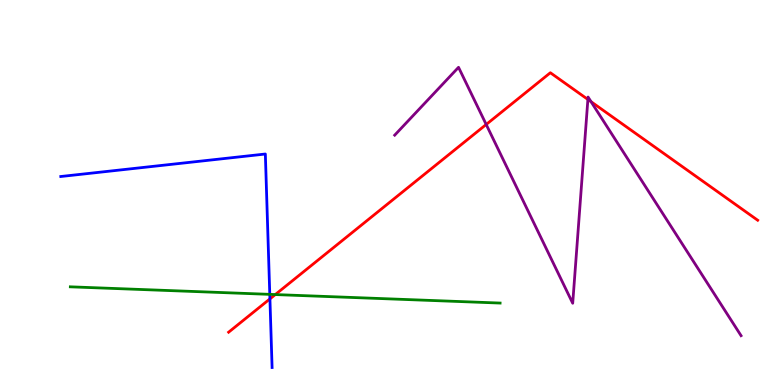[{'lines': ['blue', 'red'], 'intersections': [{'x': 3.48, 'y': 2.24}]}, {'lines': ['green', 'red'], 'intersections': [{'x': 3.55, 'y': 2.35}]}, {'lines': ['purple', 'red'], 'intersections': [{'x': 6.27, 'y': 6.77}, {'x': 7.59, 'y': 7.42}, {'x': 7.63, 'y': 7.36}]}, {'lines': ['blue', 'green'], 'intersections': [{'x': 3.48, 'y': 2.35}]}, {'lines': ['blue', 'purple'], 'intersections': []}, {'lines': ['green', 'purple'], 'intersections': []}]